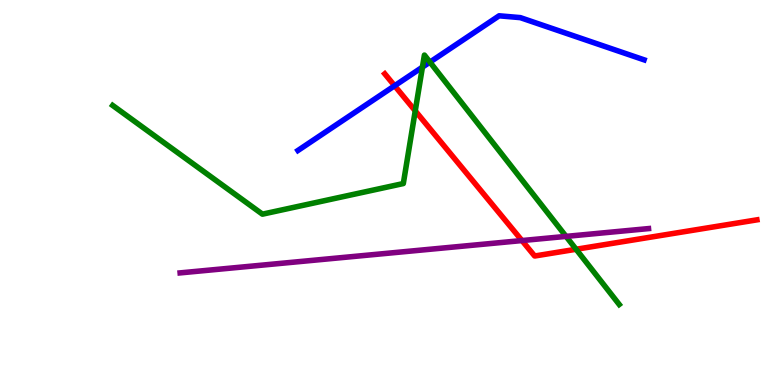[{'lines': ['blue', 'red'], 'intersections': [{'x': 5.09, 'y': 7.77}]}, {'lines': ['green', 'red'], 'intersections': [{'x': 5.36, 'y': 7.12}, {'x': 7.43, 'y': 3.53}]}, {'lines': ['purple', 'red'], 'intersections': [{'x': 6.74, 'y': 3.75}]}, {'lines': ['blue', 'green'], 'intersections': [{'x': 5.45, 'y': 8.26}, {'x': 5.55, 'y': 8.39}]}, {'lines': ['blue', 'purple'], 'intersections': []}, {'lines': ['green', 'purple'], 'intersections': [{'x': 7.3, 'y': 3.86}]}]